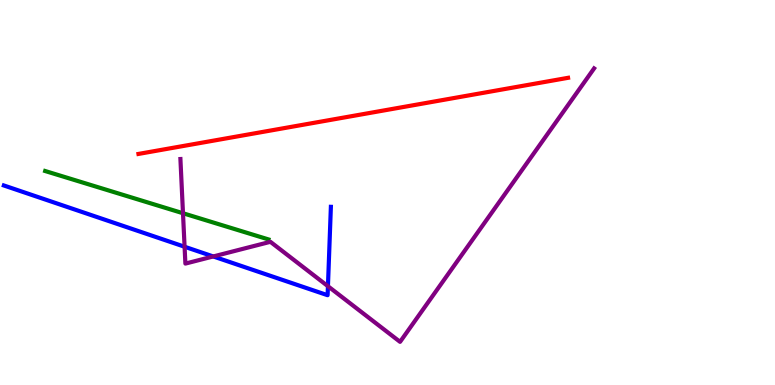[{'lines': ['blue', 'red'], 'intersections': []}, {'lines': ['green', 'red'], 'intersections': []}, {'lines': ['purple', 'red'], 'intersections': []}, {'lines': ['blue', 'green'], 'intersections': []}, {'lines': ['blue', 'purple'], 'intersections': [{'x': 2.38, 'y': 3.59}, {'x': 2.75, 'y': 3.34}, {'x': 4.23, 'y': 2.57}]}, {'lines': ['green', 'purple'], 'intersections': [{'x': 2.36, 'y': 4.46}]}]